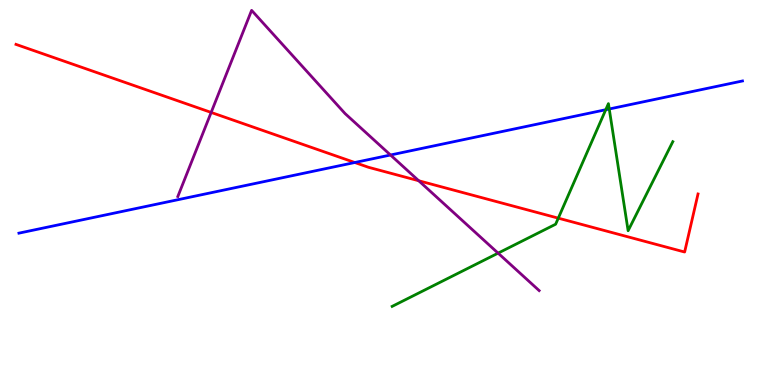[{'lines': ['blue', 'red'], 'intersections': [{'x': 4.58, 'y': 5.78}]}, {'lines': ['green', 'red'], 'intersections': [{'x': 7.2, 'y': 4.33}]}, {'lines': ['purple', 'red'], 'intersections': [{'x': 2.72, 'y': 7.08}, {'x': 5.4, 'y': 5.31}]}, {'lines': ['blue', 'green'], 'intersections': [{'x': 7.82, 'y': 7.15}, {'x': 7.86, 'y': 7.17}]}, {'lines': ['blue', 'purple'], 'intersections': [{'x': 5.04, 'y': 5.97}]}, {'lines': ['green', 'purple'], 'intersections': [{'x': 6.43, 'y': 3.42}]}]